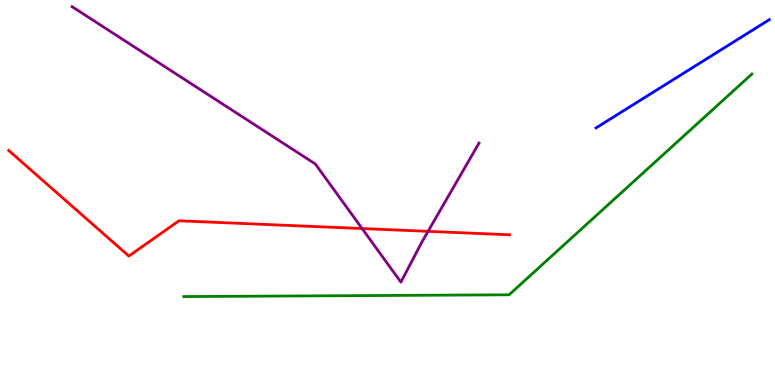[{'lines': ['blue', 'red'], 'intersections': []}, {'lines': ['green', 'red'], 'intersections': []}, {'lines': ['purple', 'red'], 'intersections': [{'x': 4.67, 'y': 4.06}, {'x': 5.52, 'y': 3.99}]}, {'lines': ['blue', 'green'], 'intersections': []}, {'lines': ['blue', 'purple'], 'intersections': []}, {'lines': ['green', 'purple'], 'intersections': []}]